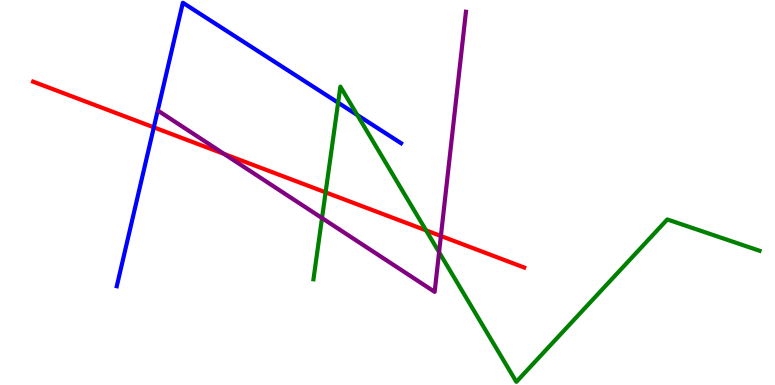[{'lines': ['blue', 'red'], 'intersections': [{'x': 1.98, 'y': 6.69}]}, {'lines': ['green', 'red'], 'intersections': [{'x': 4.2, 'y': 5.0}, {'x': 5.5, 'y': 4.02}]}, {'lines': ['purple', 'red'], 'intersections': [{'x': 2.89, 'y': 6.0}, {'x': 5.69, 'y': 3.87}]}, {'lines': ['blue', 'green'], 'intersections': [{'x': 4.36, 'y': 7.33}, {'x': 4.61, 'y': 7.01}]}, {'lines': ['blue', 'purple'], 'intersections': []}, {'lines': ['green', 'purple'], 'intersections': [{'x': 4.15, 'y': 4.34}, {'x': 5.67, 'y': 3.45}]}]